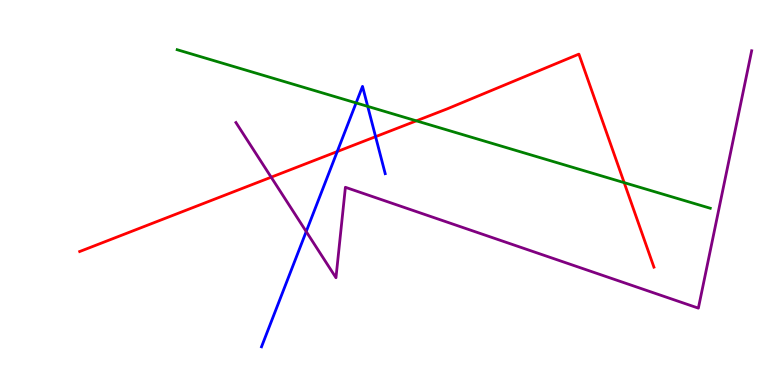[{'lines': ['blue', 'red'], 'intersections': [{'x': 4.35, 'y': 6.06}, {'x': 4.85, 'y': 6.45}]}, {'lines': ['green', 'red'], 'intersections': [{'x': 5.37, 'y': 6.86}, {'x': 8.05, 'y': 5.26}]}, {'lines': ['purple', 'red'], 'intersections': [{'x': 3.5, 'y': 5.4}]}, {'lines': ['blue', 'green'], 'intersections': [{'x': 4.59, 'y': 7.33}, {'x': 4.74, 'y': 7.24}]}, {'lines': ['blue', 'purple'], 'intersections': [{'x': 3.95, 'y': 3.99}]}, {'lines': ['green', 'purple'], 'intersections': []}]